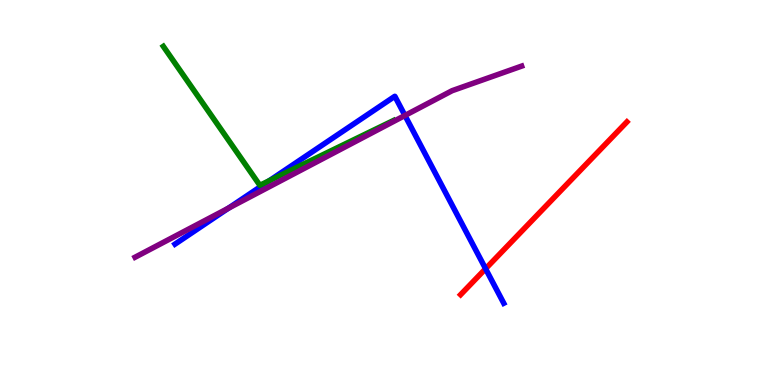[{'lines': ['blue', 'red'], 'intersections': [{'x': 6.27, 'y': 3.02}]}, {'lines': ['green', 'red'], 'intersections': []}, {'lines': ['purple', 'red'], 'intersections': []}, {'lines': ['blue', 'green'], 'intersections': [{'x': 3.47, 'y': 5.31}]}, {'lines': ['blue', 'purple'], 'intersections': [{'x': 2.95, 'y': 4.59}, {'x': 5.23, 'y': 7.0}]}, {'lines': ['green', 'purple'], 'intersections': []}]